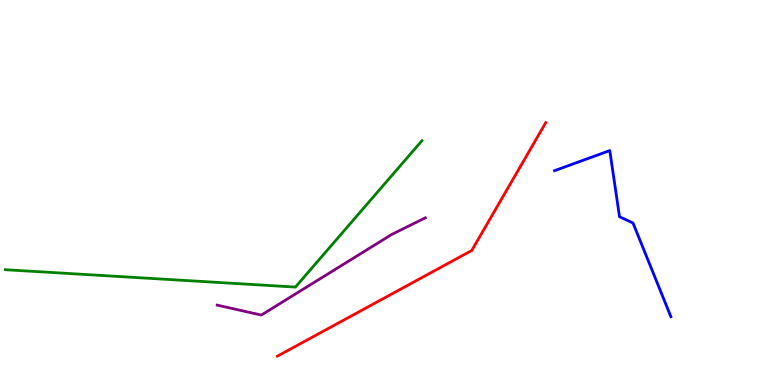[{'lines': ['blue', 'red'], 'intersections': []}, {'lines': ['green', 'red'], 'intersections': []}, {'lines': ['purple', 'red'], 'intersections': []}, {'lines': ['blue', 'green'], 'intersections': []}, {'lines': ['blue', 'purple'], 'intersections': []}, {'lines': ['green', 'purple'], 'intersections': []}]